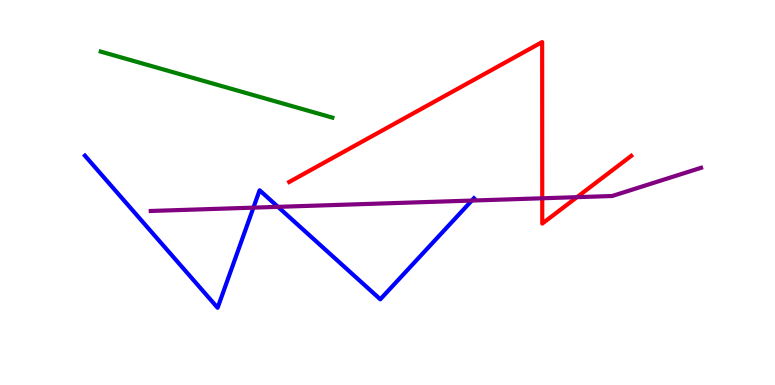[{'lines': ['blue', 'red'], 'intersections': []}, {'lines': ['green', 'red'], 'intersections': []}, {'lines': ['purple', 'red'], 'intersections': [{'x': 7.0, 'y': 4.85}, {'x': 7.44, 'y': 4.88}]}, {'lines': ['blue', 'green'], 'intersections': []}, {'lines': ['blue', 'purple'], 'intersections': [{'x': 3.27, 'y': 4.61}, {'x': 3.59, 'y': 4.63}, {'x': 6.09, 'y': 4.79}]}, {'lines': ['green', 'purple'], 'intersections': []}]